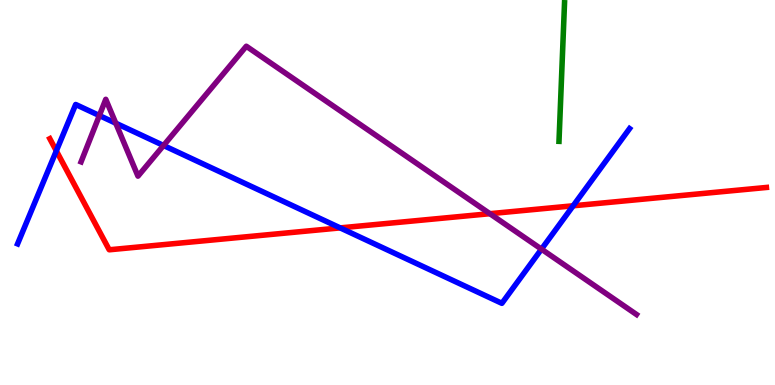[{'lines': ['blue', 'red'], 'intersections': [{'x': 0.727, 'y': 6.08}, {'x': 4.39, 'y': 4.08}, {'x': 7.4, 'y': 4.65}]}, {'lines': ['green', 'red'], 'intersections': []}, {'lines': ['purple', 'red'], 'intersections': [{'x': 6.32, 'y': 4.45}]}, {'lines': ['blue', 'green'], 'intersections': []}, {'lines': ['blue', 'purple'], 'intersections': [{'x': 1.28, 'y': 7.0}, {'x': 1.49, 'y': 6.8}, {'x': 2.11, 'y': 6.22}, {'x': 6.99, 'y': 3.53}]}, {'lines': ['green', 'purple'], 'intersections': []}]